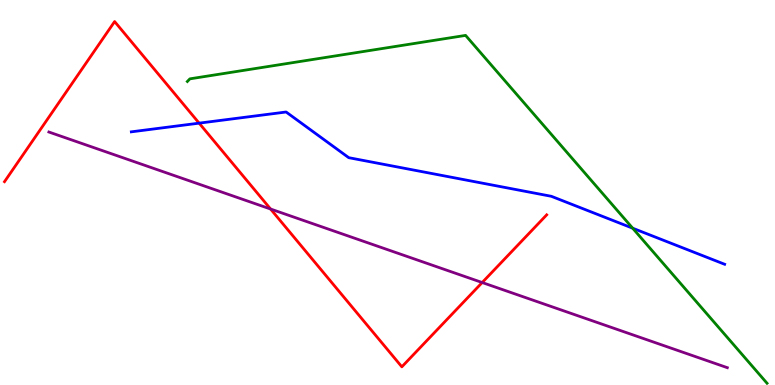[{'lines': ['blue', 'red'], 'intersections': [{'x': 2.57, 'y': 6.8}]}, {'lines': ['green', 'red'], 'intersections': []}, {'lines': ['purple', 'red'], 'intersections': [{'x': 3.49, 'y': 4.57}, {'x': 6.22, 'y': 2.66}]}, {'lines': ['blue', 'green'], 'intersections': [{'x': 8.16, 'y': 4.07}]}, {'lines': ['blue', 'purple'], 'intersections': []}, {'lines': ['green', 'purple'], 'intersections': []}]